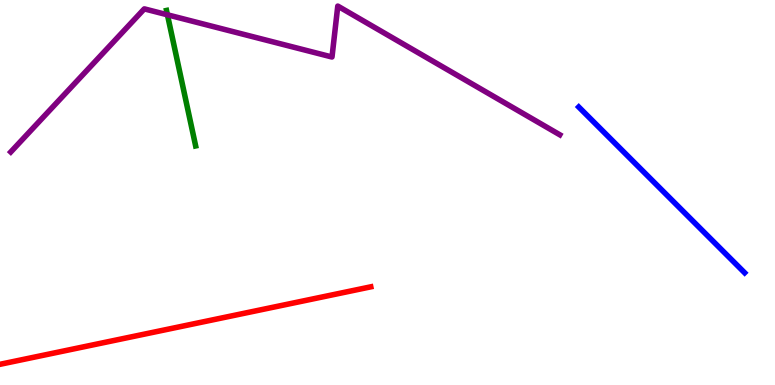[{'lines': ['blue', 'red'], 'intersections': []}, {'lines': ['green', 'red'], 'intersections': []}, {'lines': ['purple', 'red'], 'intersections': []}, {'lines': ['blue', 'green'], 'intersections': []}, {'lines': ['blue', 'purple'], 'intersections': []}, {'lines': ['green', 'purple'], 'intersections': [{'x': 2.16, 'y': 9.62}]}]